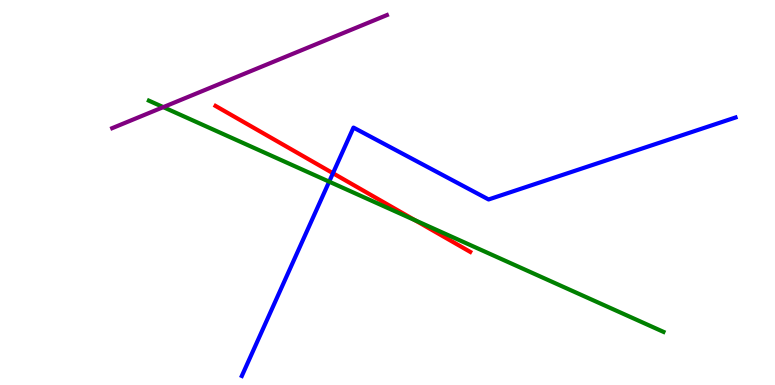[{'lines': ['blue', 'red'], 'intersections': [{'x': 4.3, 'y': 5.5}]}, {'lines': ['green', 'red'], 'intersections': [{'x': 5.35, 'y': 4.28}]}, {'lines': ['purple', 'red'], 'intersections': []}, {'lines': ['blue', 'green'], 'intersections': [{'x': 4.25, 'y': 5.28}]}, {'lines': ['blue', 'purple'], 'intersections': []}, {'lines': ['green', 'purple'], 'intersections': [{'x': 2.11, 'y': 7.22}]}]